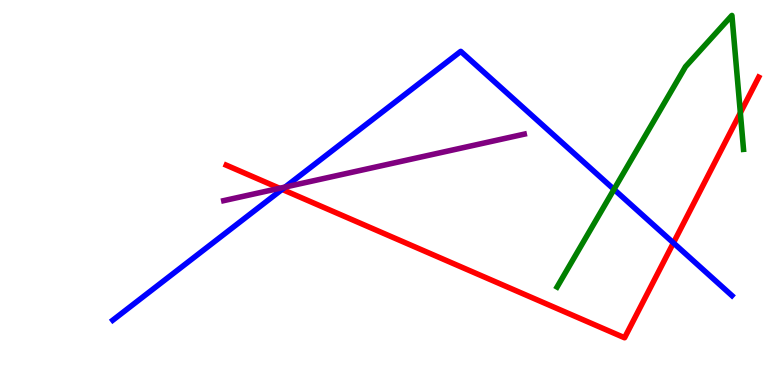[{'lines': ['blue', 'red'], 'intersections': [{'x': 3.64, 'y': 5.08}, {'x': 8.69, 'y': 3.69}]}, {'lines': ['green', 'red'], 'intersections': [{'x': 9.55, 'y': 7.07}]}, {'lines': ['purple', 'red'], 'intersections': [{'x': 3.61, 'y': 5.11}]}, {'lines': ['blue', 'green'], 'intersections': [{'x': 7.92, 'y': 5.08}]}, {'lines': ['blue', 'purple'], 'intersections': [{'x': 3.68, 'y': 5.14}]}, {'lines': ['green', 'purple'], 'intersections': []}]